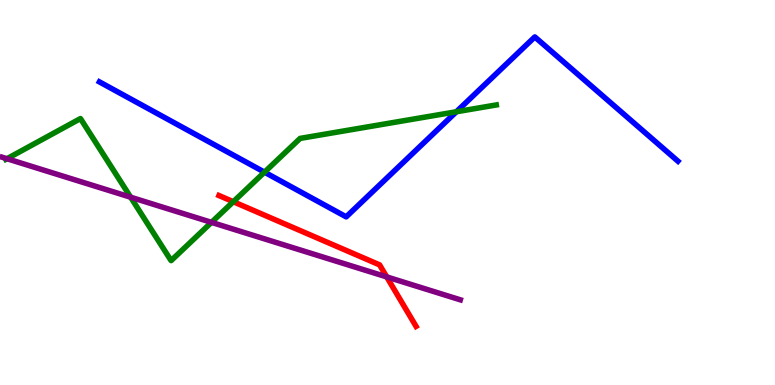[{'lines': ['blue', 'red'], 'intersections': []}, {'lines': ['green', 'red'], 'intersections': [{'x': 3.01, 'y': 4.76}]}, {'lines': ['purple', 'red'], 'intersections': [{'x': 4.99, 'y': 2.81}]}, {'lines': ['blue', 'green'], 'intersections': [{'x': 3.41, 'y': 5.53}, {'x': 5.89, 'y': 7.1}]}, {'lines': ['blue', 'purple'], 'intersections': []}, {'lines': ['green', 'purple'], 'intersections': [{'x': 0.09, 'y': 5.88}, {'x': 1.69, 'y': 4.88}, {'x': 2.73, 'y': 4.22}]}]